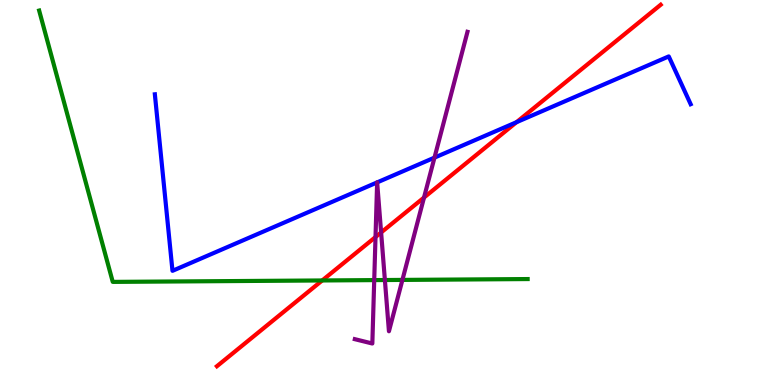[{'lines': ['blue', 'red'], 'intersections': [{'x': 6.66, 'y': 6.83}]}, {'lines': ['green', 'red'], 'intersections': [{'x': 4.16, 'y': 2.72}]}, {'lines': ['purple', 'red'], 'intersections': [{'x': 4.85, 'y': 3.84}, {'x': 4.92, 'y': 3.96}, {'x': 5.47, 'y': 4.87}]}, {'lines': ['blue', 'green'], 'intersections': []}, {'lines': ['blue', 'purple'], 'intersections': [{'x': 4.87, 'y': 5.26}, {'x': 4.87, 'y': 5.26}, {'x': 5.61, 'y': 5.91}]}, {'lines': ['green', 'purple'], 'intersections': [{'x': 4.83, 'y': 2.72}, {'x': 4.97, 'y': 2.73}, {'x': 5.19, 'y': 2.73}]}]